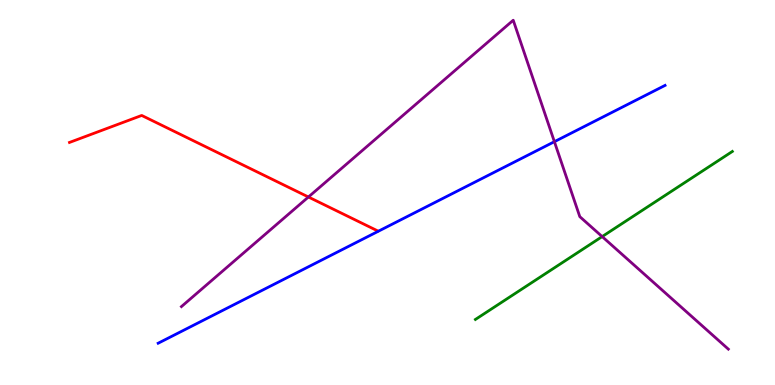[{'lines': ['blue', 'red'], 'intersections': []}, {'lines': ['green', 'red'], 'intersections': []}, {'lines': ['purple', 'red'], 'intersections': [{'x': 3.98, 'y': 4.88}]}, {'lines': ['blue', 'green'], 'intersections': []}, {'lines': ['blue', 'purple'], 'intersections': [{'x': 7.15, 'y': 6.32}]}, {'lines': ['green', 'purple'], 'intersections': [{'x': 7.77, 'y': 3.85}]}]